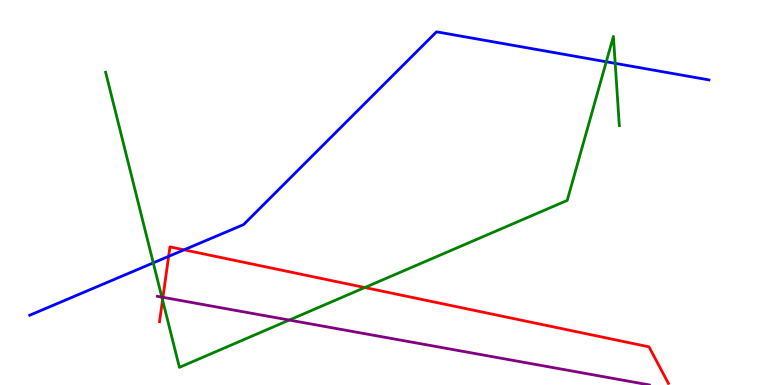[{'lines': ['blue', 'red'], 'intersections': [{'x': 2.18, 'y': 3.34}, {'x': 2.38, 'y': 3.51}]}, {'lines': ['green', 'red'], 'intersections': [{'x': 2.1, 'y': 2.21}, {'x': 4.71, 'y': 2.53}]}, {'lines': ['purple', 'red'], 'intersections': [{'x': 2.1, 'y': 2.28}]}, {'lines': ['blue', 'green'], 'intersections': [{'x': 1.98, 'y': 3.17}, {'x': 7.82, 'y': 8.4}, {'x': 7.94, 'y': 8.35}]}, {'lines': ['blue', 'purple'], 'intersections': []}, {'lines': ['green', 'purple'], 'intersections': [{'x': 2.09, 'y': 2.28}, {'x': 3.73, 'y': 1.69}]}]